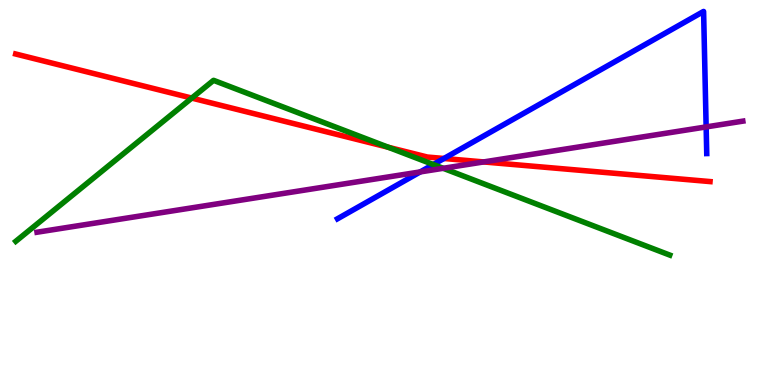[{'lines': ['blue', 'red'], 'intersections': [{'x': 5.73, 'y': 5.88}]}, {'lines': ['green', 'red'], 'intersections': [{'x': 2.47, 'y': 7.45}, {'x': 5.01, 'y': 6.17}]}, {'lines': ['purple', 'red'], 'intersections': [{'x': 6.24, 'y': 5.79}]}, {'lines': ['blue', 'green'], 'intersections': [{'x': 5.59, 'y': 5.73}]}, {'lines': ['blue', 'purple'], 'intersections': [{'x': 5.42, 'y': 5.53}, {'x': 9.11, 'y': 6.7}]}, {'lines': ['green', 'purple'], 'intersections': [{'x': 5.72, 'y': 5.63}]}]